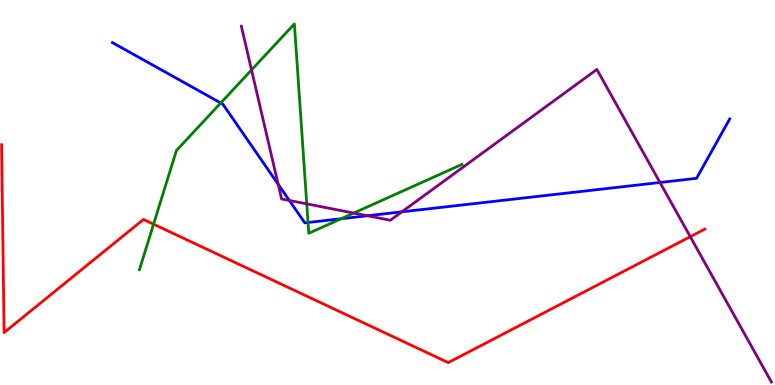[{'lines': ['blue', 'red'], 'intersections': []}, {'lines': ['green', 'red'], 'intersections': [{'x': 1.98, 'y': 4.18}]}, {'lines': ['purple', 'red'], 'intersections': [{'x': 8.91, 'y': 3.85}]}, {'lines': ['blue', 'green'], 'intersections': [{'x': 2.85, 'y': 7.33}, {'x': 3.97, 'y': 4.22}, {'x': 4.4, 'y': 4.32}]}, {'lines': ['blue', 'purple'], 'intersections': [{'x': 3.59, 'y': 5.21}, {'x': 3.73, 'y': 4.79}, {'x': 4.74, 'y': 4.4}, {'x': 5.19, 'y': 4.5}, {'x': 8.52, 'y': 5.26}]}, {'lines': ['green', 'purple'], 'intersections': [{'x': 3.25, 'y': 8.18}, {'x': 3.96, 'y': 4.7}, {'x': 4.56, 'y': 4.47}]}]